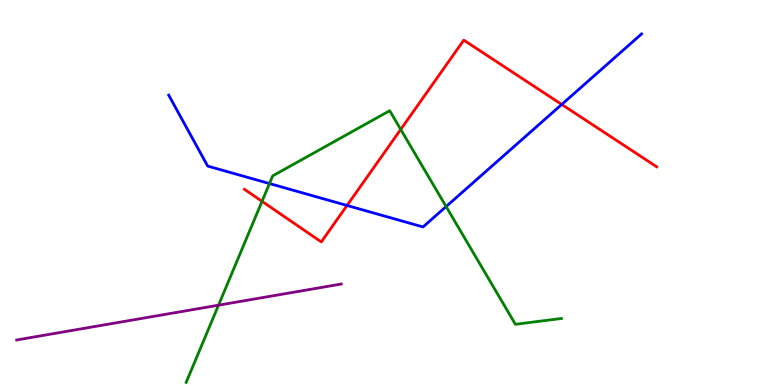[{'lines': ['blue', 'red'], 'intersections': [{'x': 4.48, 'y': 4.66}, {'x': 7.25, 'y': 7.29}]}, {'lines': ['green', 'red'], 'intersections': [{'x': 3.38, 'y': 4.77}, {'x': 5.17, 'y': 6.64}]}, {'lines': ['purple', 'red'], 'intersections': []}, {'lines': ['blue', 'green'], 'intersections': [{'x': 3.48, 'y': 5.23}, {'x': 5.76, 'y': 4.63}]}, {'lines': ['blue', 'purple'], 'intersections': []}, {'lines': ['green', 'purple'], 'intersections': [{'x': 2.82, 'y': 2.07}]}]